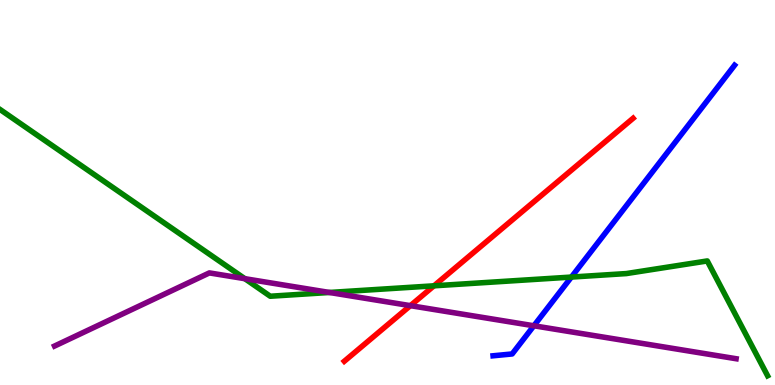[{'lines': ['blue', 'red'], 'intersections': []}, {'lines': ['green', 'red'], 'intersections': [{'x': 5.6, 'y': 2.58}]}, {'lines': ['purple', 'red'], 'intersections': [{'x': 5.3, 'y': 2.06}]}, {'lines': ['blue', 'green'], 'intersections': [{'x': 7.37, 'y': 2.8}]}, {'lines': ['blue', 'purple'], 'intersections': [{'x': 6.89, 'y': 1.54}]}, {'lines': ['green', 'purple'], 'intersections': [{'x': 3.16, 'y': 2.76}, {'x': 4.25, 'y': 2.4}]}]